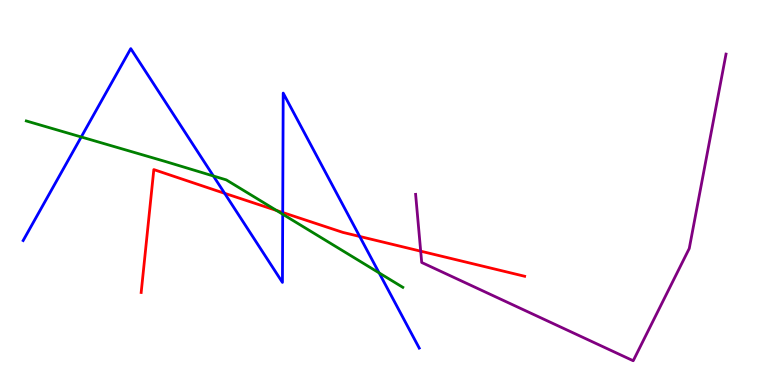[{'lines': ['blue', 'red'], 'intersections': [{'x': 2.9, 'y': 4.98}, {'x': 3.65, 'y': 4.48}, {'x': 4.64, 'y': 3.86}]}, {'lines': ['green', 'red'], 'intersections': [{'x': 3.57, 'y': 4.53}]}, {'lines': ['purple', 'red'], 'intersections': [{'x': 5.43, 'y': 3.48}]}, {'lines': ['blue', 'green'], 'intersections': [{'x': 1.05, 'y': 6.44}, {'x': 2.75, 'y': 5.43}, {'x': 3.65, 'y': 4.44}, {'x': 4.89, 'y': 2.91}]}, {'lines': ['blue', 'purple'], 'intersections': []}, {'lines': ['green', 'purple'], 'intersections': []}]